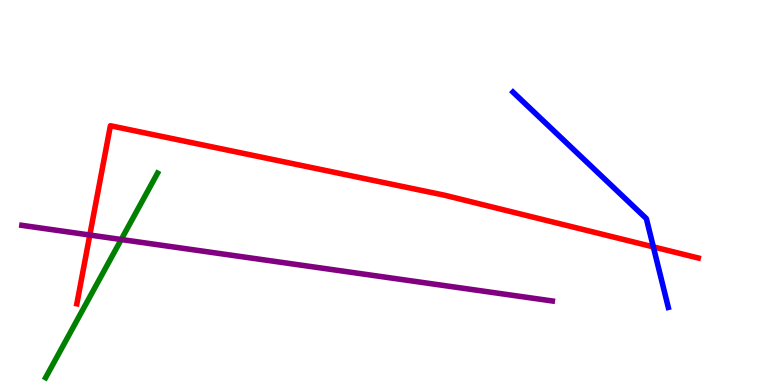[{'lines': ['blue', 'red'], 'intersections': [{'x': 8.43, 'y': 3.59}]}, {'lines': ['green', 'red'], 'intersections': []}, {'lines': ['purple', 'red'], 'intersections': [{'x': 1.16, 'y': 3.9}]}, {'lines': ['blue', 'green'], 'intersections': []}, {'lines': ['blue', 'purple'], 'intersections': []}, {'lines': ['green', 'purple'], 'intersections': [{'x': 1.56, 'y': 3.78}]}]